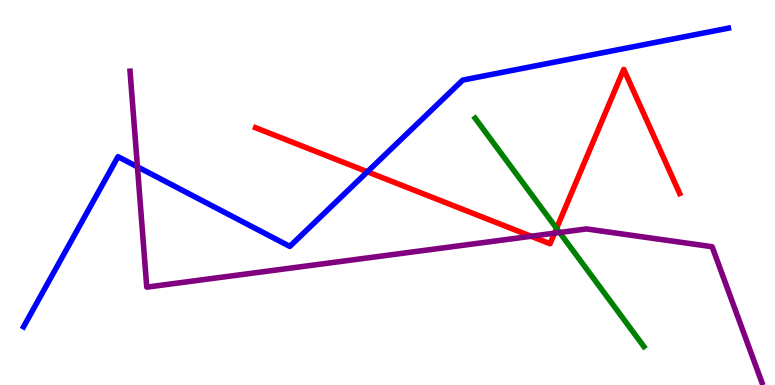[{'lines': ['blue', 'red'], 'intersections': [{'x': 4.74, 'y': 5.54}]}, {'lines': ['green', 'red'], 'intersections': [{'x': 7.18, 'y': 4.07}]}, {'lines': ['purple', 'red'], 'intersections': [{'x': 6.85, 'y': 3.86}, {'x': 7.16, 'y': 3.94}]}, {'lines': ['blue', 'green'], 'intersections': []}, {'lines': ['blue', 'purple'], 'intersections': [{'x': 1.77, 'y': 5.67}]}, {'lines': ['green', 'purple'], 'intersections': [{'x': 7.22, 'y': 3.96}]}]